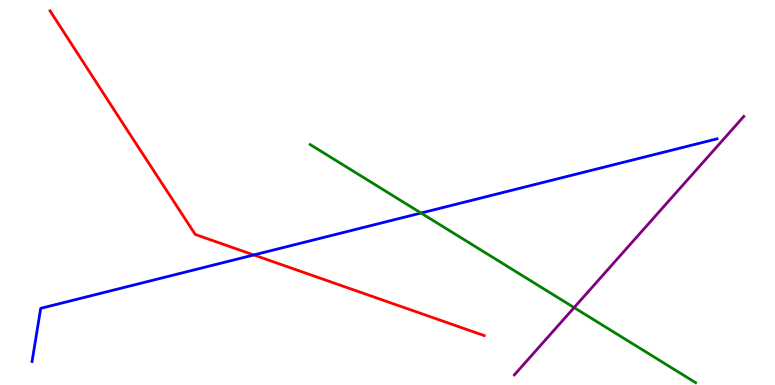[{'lines': ['blue', 'red'], 'intersections': [{'x': 3.27, 'y': 3.38}]}, {'lines': ['green', 'red'], 'intersections': []}, {'lines': ['purple', 'red'], 'intersections': []}, {'lines': ['blue', 'green'], 'intersections': [{'x': 5.43, 'y': 4.47}]}, {'lines': ['blue', 'purple'], 'intersections': []}, {'lines': ['green', 'purple'], 'intersections': [{'x': 7.41, 'y': 2.01}]}]